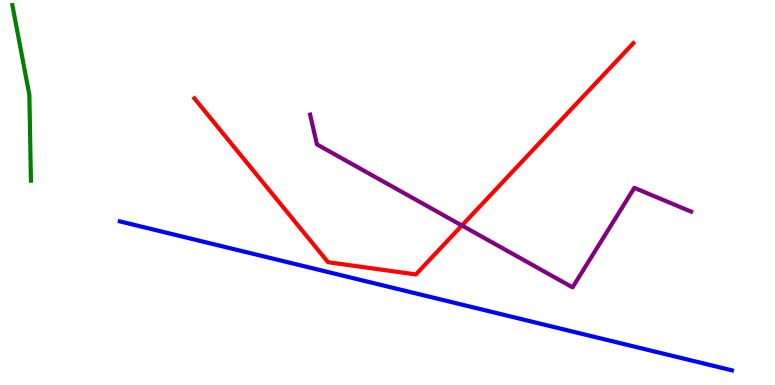[{'lines': ['blue', 'red'], 'intersections': []}, {'lines': ['green', 'red'], 'intersections': []}, {'lines': ['purple', 'red'], 'intersections': [{'x': 5.96, 'y': 4.14}]}, {'lines': ['blue', 'green'], 'intersections': []}, {'lines': ['blue', 'purple'], 'intersections': []}, {'lines': ['green', 'purple'], 'intersections': []}]